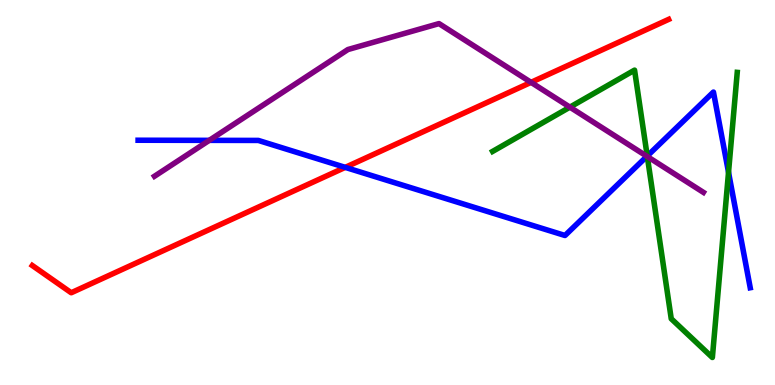[{'lines': ['blue', 'red'], 'intersections': [{'x': 4.45, 'y': 5.65}]}, {'lines': ['green', 'red'], 'intersections': []}, {'lines': ['purple', 'red'], 'intersections': [{'x': 6.85, 'y': 7.86}]}, {'lines': ['blue', 'green'], 'intersections': [{'x': 8.35, 'y': 5.95}, {'x': 9.4, 'y': 5.52}]}, {'lines': ['blue', 'purple'], 'intersections': [{'x': 2.7, 'y': 6.35}, {'x': 8.35, 'y': 5.94}]}, {'lines': ['green', 'purple'], 'intersections': [{'x': 7.35, 'y': 7.22}, {'x': 8.35, 'y': 5.93}]}]